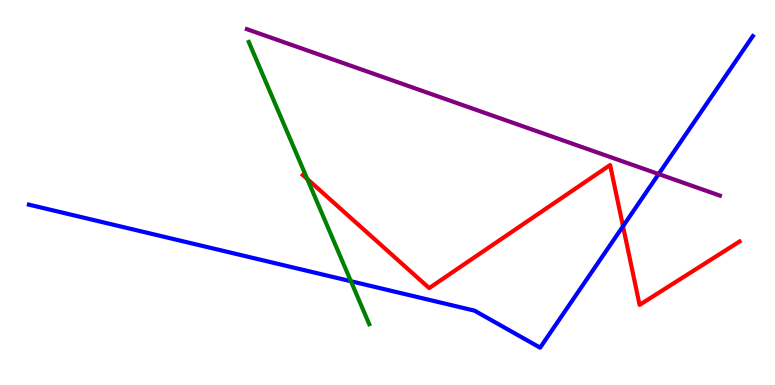[{'lines': ['blue', 'red'], 'intersections': [{'x': 8.04, 'y': 4.12}]}, {'lines': ['green', 'red'], 'intersections': [{'x': 3.96, 'y': 5.35}]}, {'lines': ['purple', 'red'], 'intersections': []}, {'lines': ['blue', 'green'], 'intersections': [{'x': 4.53, 'y': 2.7}]}, {'lines': ['blue', 'purple'], 'intersections': [{'x': 8.5, 'y': 5.48}]}, {'lines': ['green', 'purple'], 'intersections': []}]